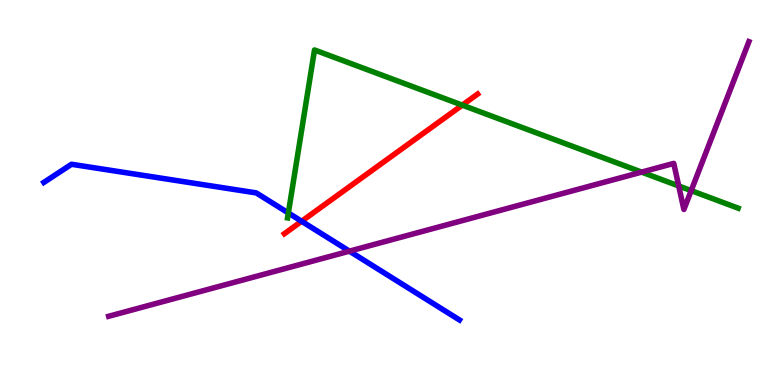[{'lines': ['blue', 'red'], 'intersections': [{'x': 3.89, 'y': 4.25}]}, {'lines': ['green', 'red'], 'intersections': [{'x': 5.96, 'y': 7.27}]}, {'lines': ['purple', 'red'], 'intersections': []}, {'lines': ['blue', 'green'], 'intersections': [{'x': 3.72, 'y': 4.47}]}, {'lines': ['blue', 'purple'], 'intersections': [{'x': 4.51, 'y': 3.48}]}, {'lines': ['green', 'purple'], 'intersections': [{'x': 8.28, 'y': 5.53}, {'x': 8.76, 'y': 5.17}, {'x': 8.92, 'y': 5.05}]}]